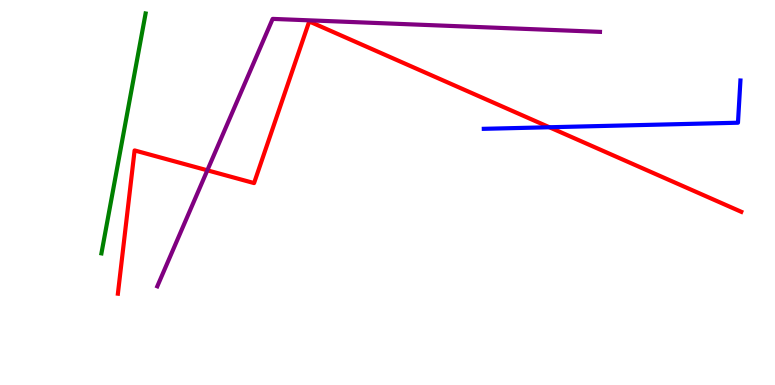[{'lines': ['blue', 'red'], 'intersections': [{'x': 7.09, 'y': 6.69}]}, {'lines': ['green', 'red'], 'intersections': []}, {'lines': ['purple', 'red'], 'intersections': [{'x': 2.68, 'y': 5.58}]}, {'lines': ['blue', 'green'], 'intersections': []}, {'lines': ['blue', 'purple'], 'intersections': []}, {'lines': ['green', 'purple'], 'intersections': []}]